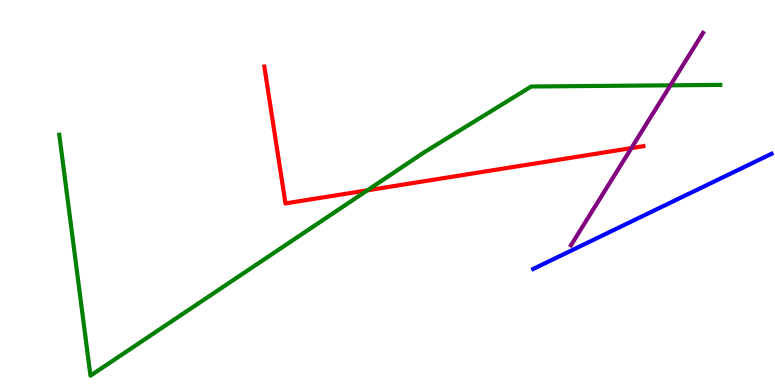[{'lines': ['blue', 'red'], 'intersections': []}, {'lines': ['green', 'red'], 'intersections': [{'x': 4.74, 'y': 5.06}]}, {'lines': ['purple', 'red'], 'intersections': [{'x': 8.15, 'y': 6.15}]}, {'lines': ['blue', 'green'], 'intersections': []}, {'lines': ['blue', 'purple'], 'intersections': []}, {'lines': ['green', 'purple'], 'intersections': [{'x': 8.65, 'y': 7.78}]}]